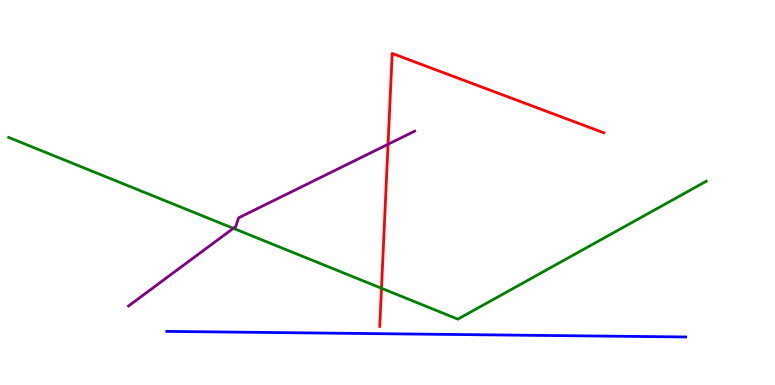[{'lines': ['blue', 'red'], 'intersections': []}, {'lines': ['green', 'red'], 'intersections': [{'x': 4.92, 'y': 2.51}]}, {'lines': ['purple', 'red'], 'intersections': [{'x': 5.01, 'y': 6.25}]}, {'lines': ['blue', 'green'], 'intersections': []}, {'lines': ['blue', 'purple'], 'intersections': []}, {'lines': ['green', 'purple'], 'intersections': [{'x': 3.01, 'y': 4.07}]}]